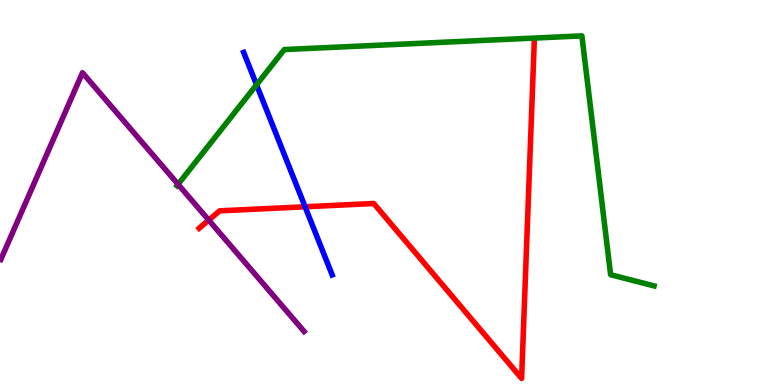[{'lines': ['blue', 'red'], 'intersections': [{'x': 3.94, 'y': 4.63}]}, {'lines': ['green', 'red'], 'intersections': []}, {'lines': ['purple', 'red'], 'intersections': [{'x': 2.69, 'y': 4.28}]}, {'lines': ['blue', 'green'], 'intersections': [{'x': 3.31, 'y': 7.8}]}, {'lines': ['blue', 'purple'], 'intersections': []}, {'lines': ['green', 'purple'], 'intersections': [{'x': 2.3, 'y': 5.21}]}]